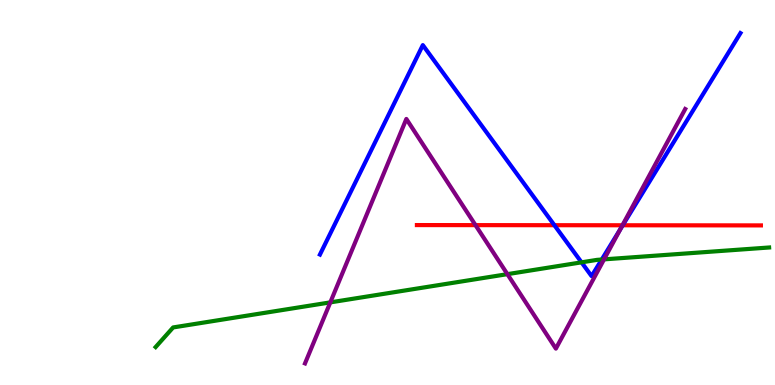[{'lines': ['blue', 'red'], 'intersections': [{'x': 7.15, 'y': 4.15}, {'x': 8.04, 'y': 4.15}]}, {'lines': ['green', 'red'], 'intersections': []}, {'lines': ['purple', 'red'], 'intersections': [{'x': 6.14, 'y': 4.15}, {'x': 8.03, 'y': 4.15}]}, {'lines': ['blue', 'green'], 'intersections': [{'x': 7.5, 'y': 3.19}, {'x': 7.76, 'y': 3.26}]}, {'lines': ['blue', 'purple'], 'intersections': [{'x': 8.0, 'y': 4.05}]}, {'lines': ['green', 'purple'], 'intersections': [{'x': 4.26, 'y': 2.15}, {'x': 6.55, 'y': 2.88}, {'x': 7.79, 'y': 3.26}]}]